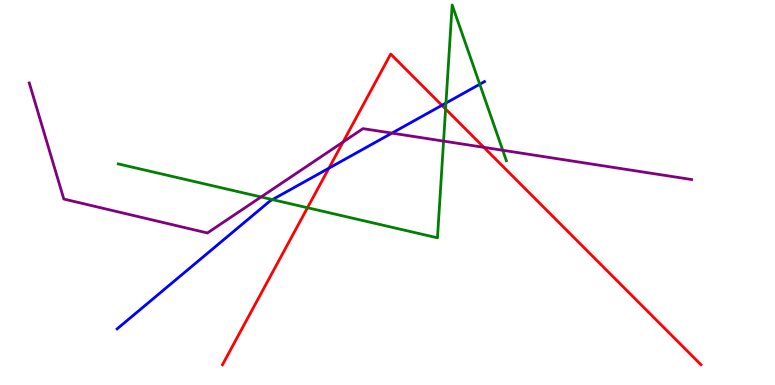[{'lines': ['blue', 'red'], 'intersections': [{'x': 4.24, 'y': 5.63}, {'x': 5.7, 'y': 7.26}]}, {'lines': ['green', 'red'], 'intersections': [{'x': 3.97, 'y': 4.6}, {'x': 5.75, 'y': 7.17}]}, {'lines': ['purple', 'red'], 'intersections': [{'x': 4.43, 'y': 6.31}, {'x': 6.24, 'y': 6.17}]}, {'lines': ['blue', 'green'], 'intersections': [{'x': 3.52, 'y': 4.82}, {'x': 5.75, 'y': 7.32}, {'x': 6.19, 'y': 7.81}]}, {'lines': ['blue', 'purple'], 'intersections': [{'x': 5.06, 'y': 6.54}]}, {'lines': ['green', 'purple'], 'intersections': [{'x': 3.37, 'y': 4.88}, {'x': 5.72, 'y': 6.33}, {'x': 6.49, 'y': 6.1}]}]